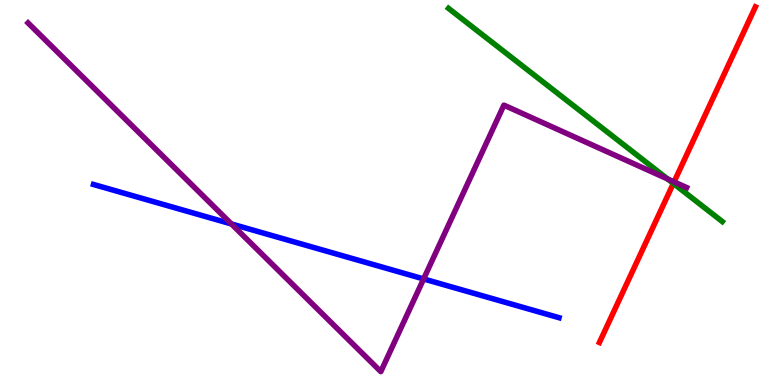[{'lines': ['blue', 'red'], 'intersections': []}, {'lines': ['green', 'red'], 'intersections': [{'x': 8.69, 'y': 5.24}]}, {'lines': ['purple', 'red'], 'intersections': [{'x': 8.7, 'y': 5.28}]}, {'lines': ['blue', 'green'], 'intersections': []}, {'lines': ['blue', 'purple'], 'intersections': [{'x': 2.99, 'y': 4.18}, {'x': 5.47, 'y': 2.75}]}, {'lines': ['green', 'purple'], 'intersections': [{'x': 8.61, 'y': 5.35}]}]